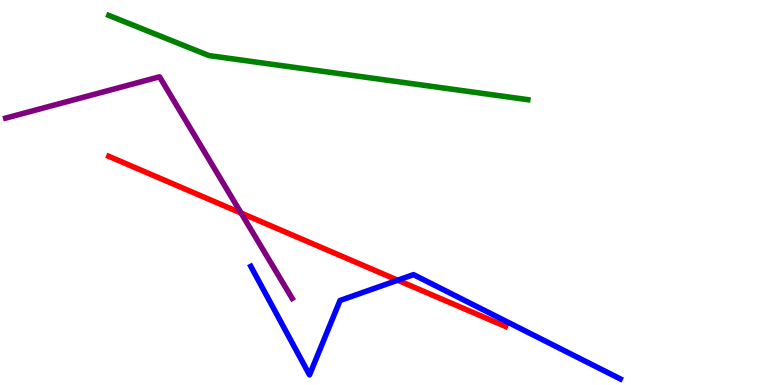[{'lines': ['blue', 'red'], 'intersections': [{'x': 5.13, 'y': 2.72}]}, {'lines': ['green', 'red'], 'intersections': []}, {'lines': ['purple', 'red'], 'intersections': [{'x': 3.11, 'y': 4.47}]}, {'lines': ['blue', 'green'], 'intersections': []}, {'lines': ['blue', 'purple'], 'intersections': []}, {'lines': ['green', 'purple'], 'intersections': []}]